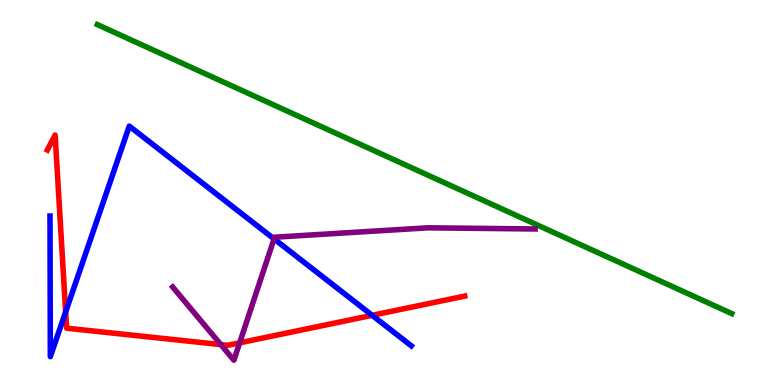[{'lines': ['blue', 'red'], 'intersections': [{'x': 0.847, 'y': 1.9}, {'x': 4.8, 'y': 1.81}]}, {'lines': ['green', 'red'], 'intersections': []}, {'lines': ['purple', 'red'], 'intersections': [{'x': 2.85, 'y': 1.05}, {'x': 3.09, 'y': 1.1}]}, {'lines': ['blue', 'green'], 'intersections': []}, {'lines': ['blue', 'purple'], 'intersections': [{'x': 3.54, 'y': 3.79}]}, {'lines': ['green', 'purple'], 'intersections': []}]